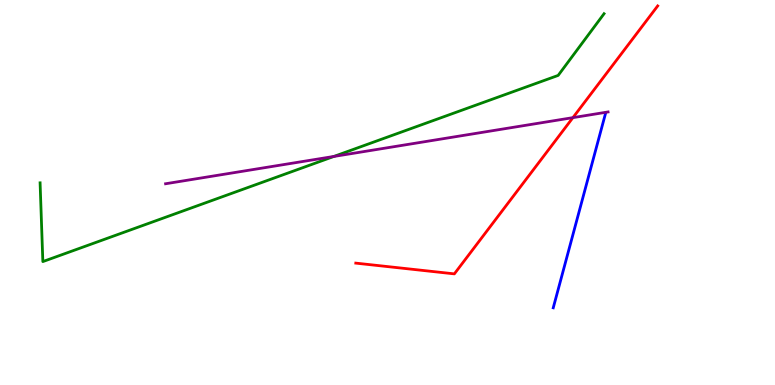[{'lines': ['blue', 'red'], 'intersections': []}, {'lines': ['green', 'red'], 'intersections': []}, {'lines': ['purple', 'red'], 'intersections': [{'x': 7.39, 'y': 6.94}]}, {'lines': ['blue', 'green'], 'intersections': []}, {'lines': ['blue', 'purple'], 'intersections': []}, {'lines': ['green', 'purple'], 'intersections': [{'x': 4.31, 'y': 5.94}]}]